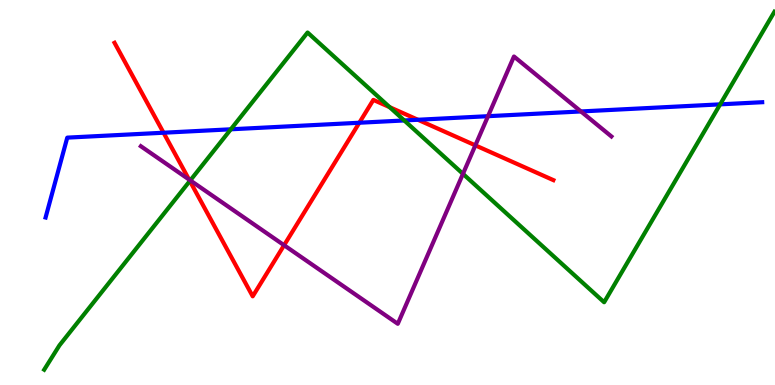[{'lines': ['blue', 'red'], 'intersections': [{'x': 2.11, 'y': 6.55}, {'x': 4.64, 'y': 6.81}, {'x': 5.39, 'y': 6.89}]}, {'lines': ['green', 'red'], 'intersections': [{'x': 2.45, 'y': 5.3}, {'x': 5.03, 'y': 7.22}]}, {'lines': ['purple', 'red'], 'intersections': [{'x': 2.44, 'y': 5.34}, {'x': 3.67, 'y': 3.63}, {'x': 6.13, 'y': 6.22}]}, {'lines': ['blue', 'green'], 'intersections': [{'x': 2.98, 'y': 6.64}, {'x': 5.22, 'y': 6.87}, {'x': 9.29, 'y': 7.29}]}, {'lines': ['blue', 'purple'], 'intersections': [{'x': 6.3, 'y': 6.98}, {'x': 7.5, 'y': 7.11}]}, {'lines': ['green', 'purple'], 'intersections': [{'x': 2.46, 'y': 5.31}, {'x': 5.97, 'y': 5.48}]}]